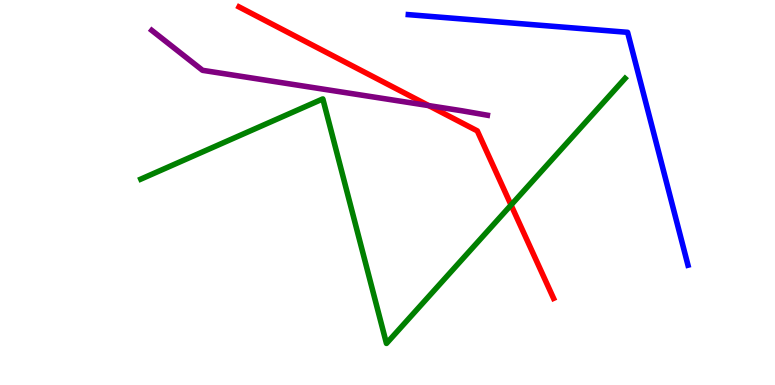[{'lines': ['blue', 'red'], 'intersections': []}, {'lines': ['green', 'red'], 'intersections': [{'x': 6.59, 'y': 4.67}]}, {'lines': ['purple', 'red'], 'intersections': [{'x': 5.53, 'y': 7.26}]}, {'lines': ['blue', 'green'], 'intersections': []}, {'lines': ['blue', 'purple'], 'intersections': []}, {'lines': ['green', 'purple'], 'intersections': []}]